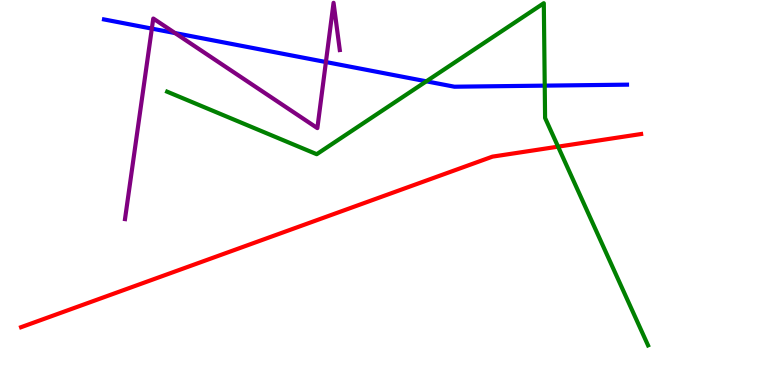[{'lines': ['blue', 'red'], 'intersections': []}, {'lines': ['green', 'red'], 'intersections': [{'x': 7.2, 'y': 6.19}]}, {'lines': ['purple', 'red'], 'intersections': []}, {'lines': ['blue', 'green'], 'intersections': [{'x': 5.5, 'y': 7.89}, {'x': 7.03, 'y': 7.78}]}, {'lines': ['blue', 'purple'], 'intersections': [{'x': 1.96, 'y': 9.26}, {'x': 2.26, 'y': 9.14}, {'x': 4.21, 'y': 8.39}]}, {'lines': ['green', 'purple'], 'intersections': []}]